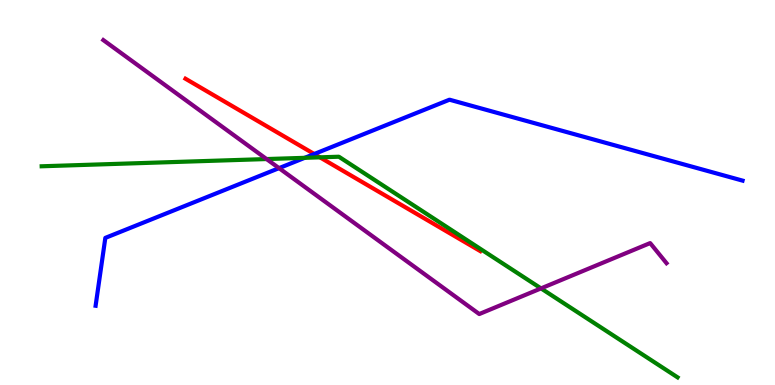[{'lines': ['blue', 'red'], 'intersections': [{'x': 4.05, 'y': 6.0}]}, {'lines': ['green', 'red'], 'intersections': [{'x': 4.13, 'y': 5.91}]}, {'lines': ['purple', 'red'], 'intersections': []}, {'lines': ['blue', 'green'], 'intersections': [{'x': 3.93, 'y': 5.9}]}, {'lines': ['blue', 'purple'], 'intersections': [{'x': 3.6, 'y': 5.63}]}, {'lines': ['green', 'purple'], 'intersections': [{'x': 3.44, 'y': 5.87}, {'x': 6.98, 'y': 2.51}]}]